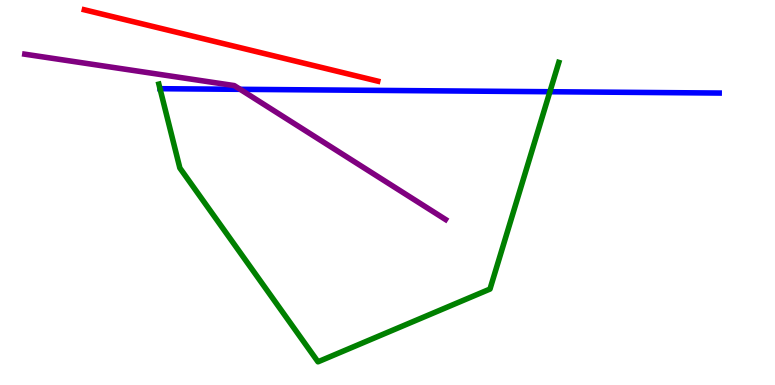[{'lines': ['blue', 'red'], 'intersections': []}, {'lines': ['green', 'red'], 'intersections': []}, {'lines': ['purple', 'red'], 'intersections': []}, {'lines': ['blue', 'green'], 'intersections': [{'x': 7.1, 'y': 7.62}]}, {'lines': ['blue', 'purple'], 'intersections': [{'x': 3.1, 'y': 7.68}]}, {'lines': ['green', 'purple'], 'intersections': []}]